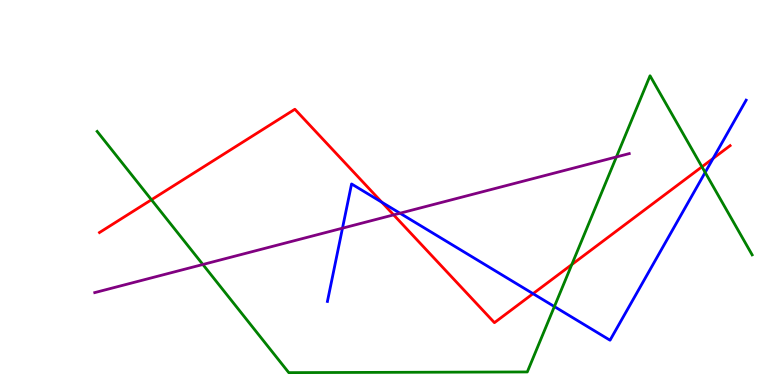[{'lines': ['blue', 'red'], 'intersections': [{'x': 4.93, 'y': 4.75}, {'x': 6.88, 'y': 2.37}, {'x': 9.2, 'y': 5.88}]}, {'lines': ['green', 'red'], 'intersections': [{'x': 1.95, 'y': 4.81}, {'x': 7.38, 'y': 3.13}, {'x': 9.06, 'y': 5.67}]}, {'lines': ['purple', 'red'], 'intersections': [{'x': 5.08, 'y': 4.42}]}, {'lines': ['blue', 'green'], 'intersections': [{'x': 7.15, 'y': 2.04}, {'x': 9.1, 'y': 5.52}]}, {'lines': ['blue', 'purple'], 'intersections': [{'x': 4.42, 'y': 4.07}, {'x': 5.16, 'y': 4.46}]}, {'lines': ['green', 'purple'], 'intersections': [{'x': 2.62, 'y': 3.13}, {'x': 7.95, 'y': 5.92}]}]